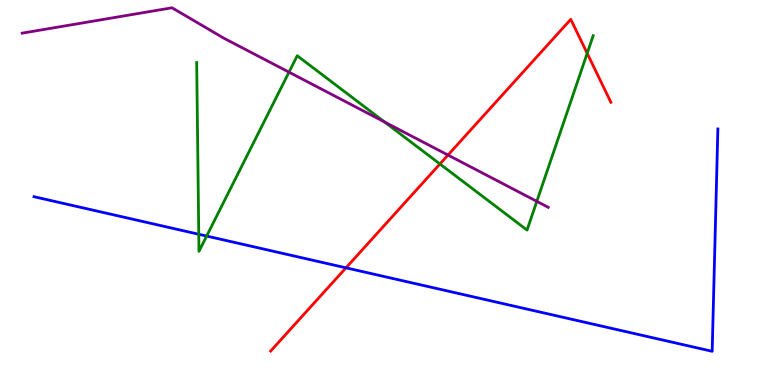[{'lines': ['blue', 'red'], 'intersections': [{'x': 4.46, 'y': 3.04}]}, {'lines': ['green', 'red'], 'intersections': [{'x': 5.68, 'y': 5.74}, {'x': 7.58, 'y': 8.62}]}, {'lines': ['purple', 'red'], 'intersections': [{'x': 5.78, 'y': 5.97}]}, {'lines': ['blue', 'green'], 'intersections': [{'x': 2.56, 'y': 3.92}, {'x': 2.67, 'y': 3.87}]}, {'lines': ['blue', 'purple'], 'intersections': []}, {'lines': ['green', 'purple'], 'intersections': [{'x': 3.73, 'y': 8.13}, {'x': 4.96, 'y': 6.83}, {'x': 6.93, 'y': 4.77}]}]